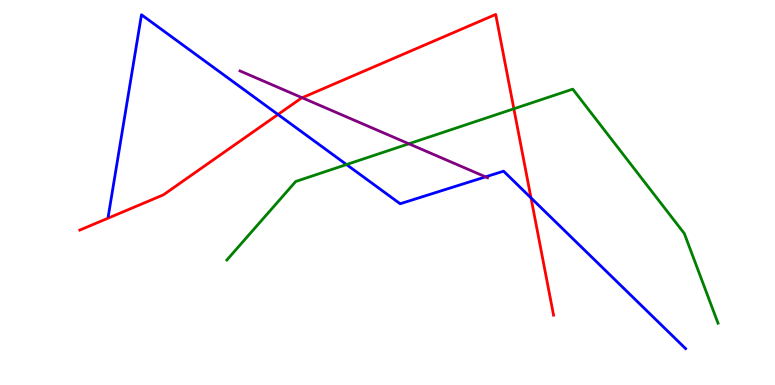[{'lines': ['blue', 'red'], 'intersections': [{'x': 3.59, 'y': 7.03}, {'x': 6.85, 'y': 4.86}]}, {'lines': ['green', 'red'], 'intersections': [{'x': 6.63, 'y': 7.17}]}, {'lines': ['purple', 'red'], 'intersections': [{'x': 3.9, 'y': 7.46}]}, {'lines': ['blue', 'green'], 'intersections': [{'x': 4.47, 'y': 5.73}]}, {'lines': ['blue', 'purple'], 'intersections': [{'x': 6.27, 'y': 5.41}]}, {'lines': ['green', 'purple'], 'intersections': [{'x': 5.28, 'y': 6.27}]}]